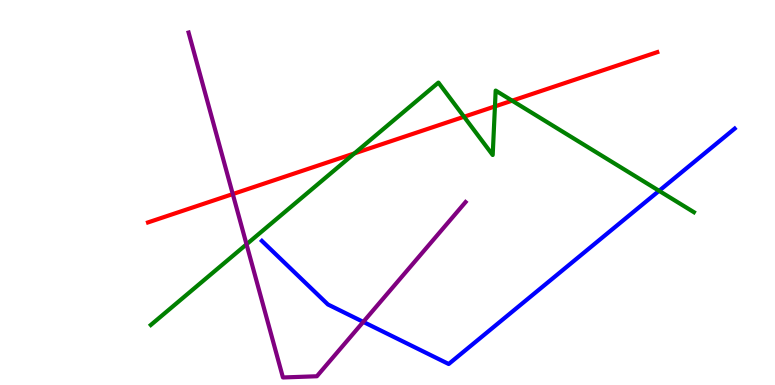[{'lines': ['blue', 'red'], 'intersections': []}, {'lines': ['green', 'red'], 'intersections': [{'x': 4.57, 'y': 6.02}, {'x': 5.99, 'y': 6.97}, {'x': 6.39, 'y': 7.24}, {'x': 6.61, 'y': 7.38}]}, {'lines': ['purple', 'red'], 'intersections': [{'x': 3.0, 'y': 4.96}]}, {'lines': ['blue', 'green'], 'intersections': [{'x': 8.5, 'y': 5.04}]}, {'lines': ['blue', 'purple'], 'intersections': [{'x': 4.69, 'y': 1.64}]}, {'lines': ['green', 'purple'], 'intersections': [{'x': 3.18, 'y': 3.65}]}]